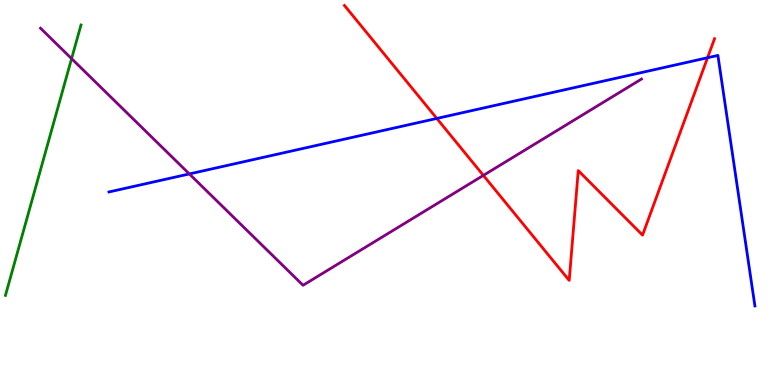[{'lines': ['blue', 'red'], 'intersections': [{'x': 5.64, 'y': 6.92}, {'x': 9.13, 'y': 8.5}]}, {'lines': ['green', 'red'], 'intersections': []}, {'lines': ['purple', 'red'], 'intersections': [{'x': 6.24, 'y': 5.44}]}, {'lines': ['blue', 'green'], 'intersections': []}, {'lines': ['blue', 'purple'], 'intersections': [{'x': 2.44, 'y': 5.48}]}, {'lines': ['green', 'purple'], 'intersections': [{'x': 0.924, 'y': 8.48}]}]